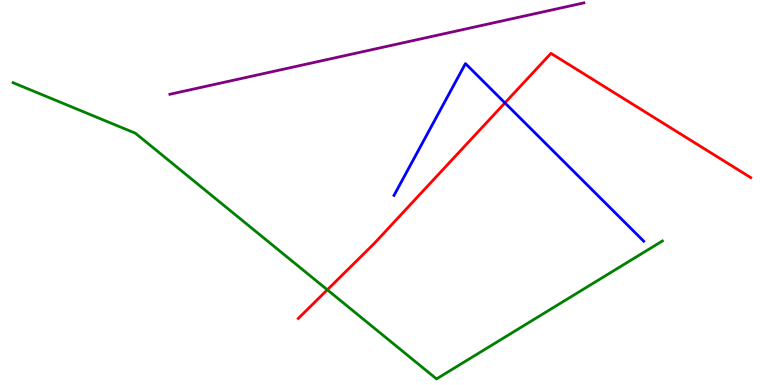[{'lines': ['blue', 'red'], 'intersections': [{'x': 6.52, 'y': 7.33}]}, {'lines': ['green', 'red'], 'intersections': [{'x': 4.22, 'y': 2.47}]}, {'lines': ['purple', 'red'], 'intersections': []}, {'lines': ['blue', 'green'], 'intersections': []}, {'lines': ['blue', 'purple'], 'intersections': []}, {'lines': ['green', 'purple'], 'intersections': []}]